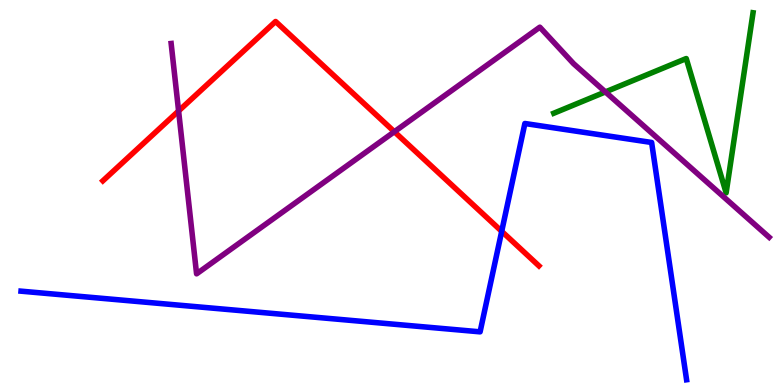[{'lines': ['blue', 'red'], 'intersections': [{'x': 6.47, 'y': 3.99}]}, {'lines': ['green', 'red'], 'intersections': []}, {'lines': ['purple', 'red'], 'intersections': [{'x': 2.3, 'y': 7.12}, {'x': 5.09, 'y': 6.58}]}, {'lines': ['blue', 'green'], 'intersections': []}, {'lines': ['blue', 'purple'], 'intersections': []}, {'lines': ['green', 'purple'], 'intersections': [{'x': 7.81, 'y': 7.61}]}]